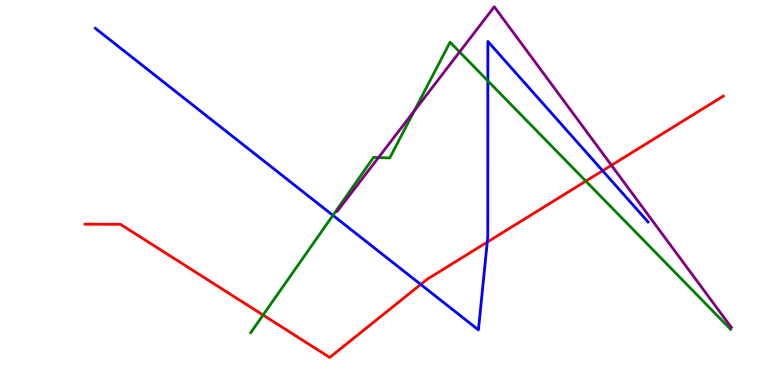[{'lines': ['blue', 'red'], 'intersections': [{'x': 5.43, 'y': 2.61}, {'x': 6.29, 'y': 3.71}, {'x': 7.78, 'y': 5.57}]}, {'lines': ['green', 'red'], 'intersections': [{'x': 3.39, 'y': 1.82}, {'x': 7.56, 'y': 5.3}]}, {'lines': ['purple', 'red'], 'intersections': [{'x': 7.89, 'y': 5.71}]}, {'lines': ['blue', 'green'], 'intersections': [{'x': 4.3, 'y': 4.41}, {'x': 6.29, 'y': 7.9}]}, {'lines': ['blue', 'purple'], 'intersections': []}, {'lines': ['green', 'purple'], 'intersections': [{'x': 4.88, 'y': 5.91}, {'x': 5.34, 'y': 7.11}, {'x': 5.93, 'y': 8.65}]}]